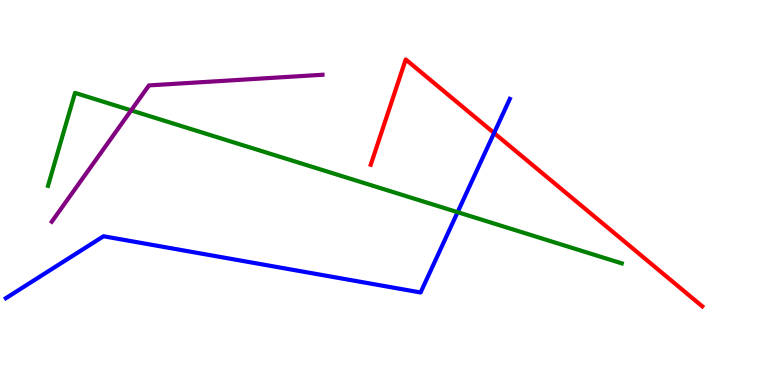[{'lines': ['blue', 'red'], 'intersections': [{'x': 6.38, 'y': 6.55}]}, {'lines': ['green', 'red'], 'intersections': []}, {'lines': ['purple', 'red'], 'intersections': []}, {'lines': ['blue', 'green'], 'intersections': [{'x': 5.9, 'y': 4.49}]}, {'lines': ['blue', 'purple'], 'intersections': []}, {'lines': ['green', 'purple'], 'intersections': [{'x': 1.69, 'y': 7.13}]}]